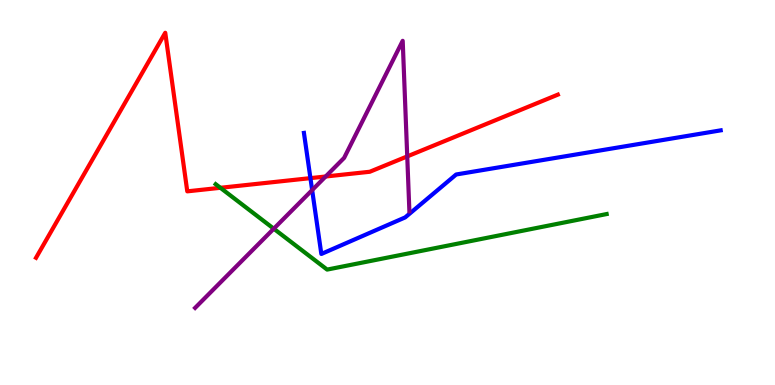[{'lines': ['blue', 'red'], 'intersections': [{'x': 4.01, 'y': 5.37}]}, {'lines': ['green', 'red'], 'intersections': [{'x': 2.84, 'y': 5.12}]}, {'lines': ['purple', 'red'], 'intersections': [{'x': 4.2, 'y': 5.42}, {'x': 5.25, 'y': 5.94}]}, {'lines': ['blue', 'green'], 'intersections': []}, {'lines': ['blue', 'purple'], 'intersections': [{'x': 4.03, 'y': 5.06}]}, {'lines': ['green', 'purple'], 'intersections': [{'x': 3.53, 'y': 4.06}]}]